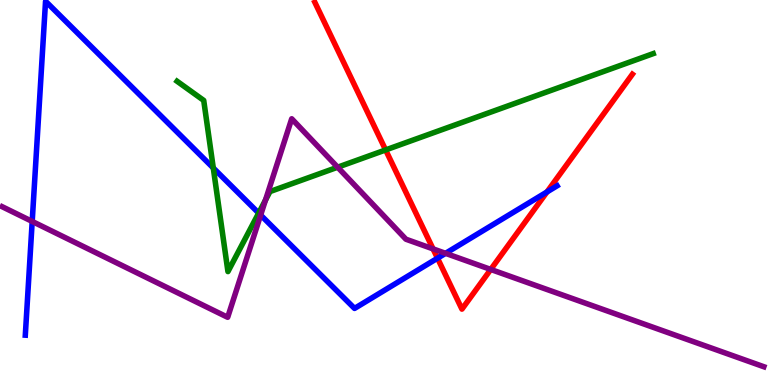[{'lines': ['blue', 'red'], 'intersections': [{'x': 5.65, 'y': 3.29}, {'x': 7.06, 'y': 5.01}]}, {'lines': ['green', 'red'], 'intersections': [{'x': 4.98, 'y': 6.11}]}, {'lines': ['purple', 'red'], 'intersections': [{'x': 5.59, 'y': 3.54}, {'x': 6.33, 'y': 3.0}]}, {'lines': ['blue', 'green'], 'intersections': [{'x': 2.75, 'y': 5.64}, {'x': 3.34, 'y': 4.47}]}, {'lines': ['blue', 'purple'], 'intersections': [{'x': 0.416, 'y': 4.25}, {'x': 3.36, 'y': 4.41}, {'x': 5.75, 'y': 3.42}]}, {'lines': ['green', 'purple'], 'intersections': [{'x': 3.43, 'y': 4.8}, {'x': 4.36, 'y': 5.66}]}]